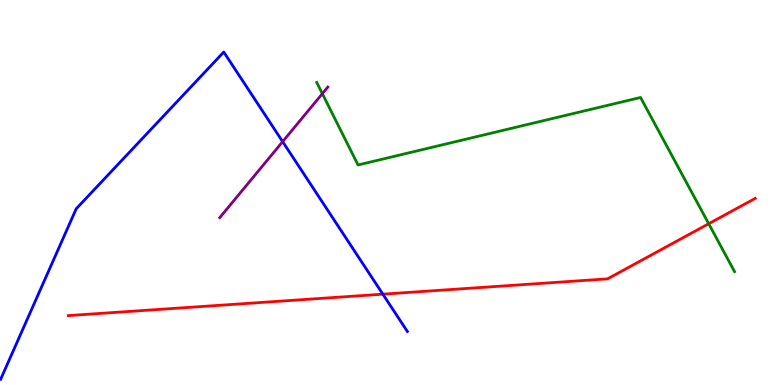[{'lines': ['blue', 'red'], 'intersections': [{'x': 4.94, 'y': 2.36}]}, {'lines': ['green', 'red'], 'intersections': [{'x': 9.14, 'y': 4.19}]}, {'lines': ['purple', 'red'], 'intersections': []}, {'lines': ['blue', 'green'], 'intersections': []}, {'lines': ['blue', 'purple'], 'intersections': [{'x': 3.65, 'y': 6.32}]}, {'lines': ['green', 'purple'], 'intersections': [{'x': 4.16, 'y': 7.57}]}]